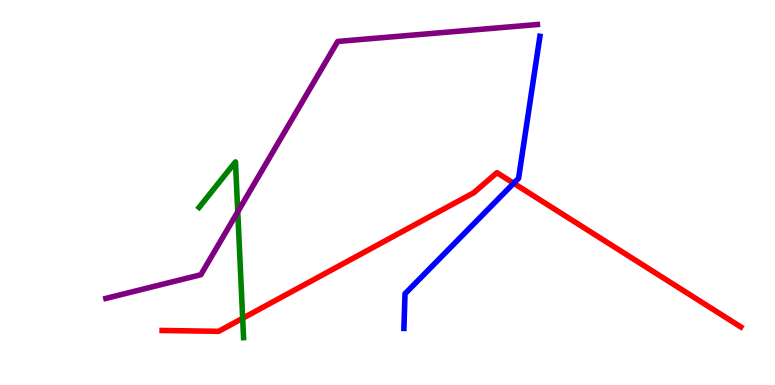[{'lines': ['blue', 'red'], 'intersections': [{'x': 6.63, 'y': 5.24}]}, {'lines': ['green', 'red'], 'intersections': [{'x': 3.13, 'y': 1.73}]}, {'lines': ['purple', 'red'], 'intersections': []}, {'lines': ['blue', 'green'], 'intersections': []}, {'lines': ['blue', 'purple'], 'intersections': []}, {'lines': ['green', 'purple'], 'intersections': [{'x': 3.07, 'y': 4.5}]}]